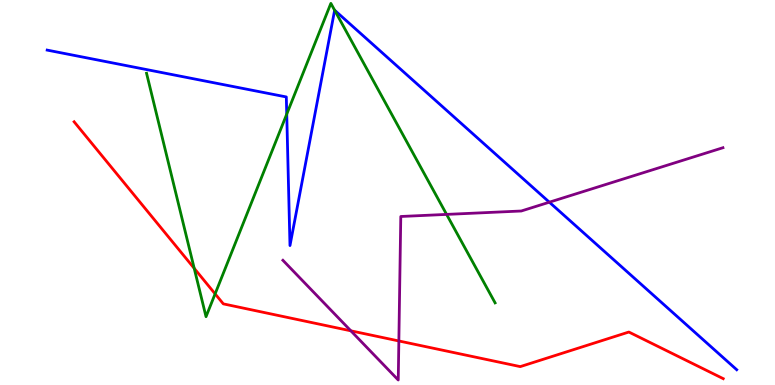[{'lines': ['blue', 'red'], 'intersections': []}, {'lines': ['green', 'red'], 'intersections': [{'x': 2.51, 'y': 3.03}, {'x': 2.78, 'y': 2.37}]}, {'lines': ['purple', 'red'], 'intersections': [{'x': 4.53, 'y': 1.41}, {'x': 5.15, 'y': 1.14}]}, {'lines': ['blue', 'green'], 'intersections': [{'x': 3.7, 'y': 7.04}, {'x': 4.32, 'y': 9.73}]}, {'lines': ['blue', 'purple'], 'intersections': [{'x': 7.09, 'y': 4.75}]}, {'lines': ['green', 'purple'], 'intersections': [{'x': 5.76, 'y': 4.43}]}]